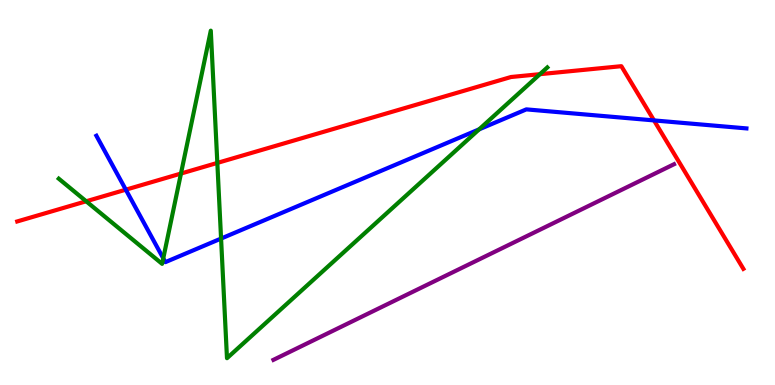[{'lines': ['blue', 'red'], 'intersections': [{'x': 1.62, 'y': 5.07}, {'x': 8.44, 'y': 6.87}]}, {'lines': ['green', 'red'], 'intersections': [{'x': 1.11, 'y': 4.77}, {'x': 2.34, 'y': 5.49}, {'x': 2.8, 'y': 5.77}, {'x': 6.97, 'y': 8.07}]}, {'lines': ['purple', 'red'], 'intersections': []}, {'lines': ['blue', 'green'], 'intersections': [{'x': 2.11, 'y': 3.29}, {'x': 2.85, 'y': 3.8}, {'x': 6.18, 'y': 6.64}]}, {'lines': ['blue', 'purple'], 'intersections': []}, {'lines': ['green', 'purple'], 'intersections': []}]